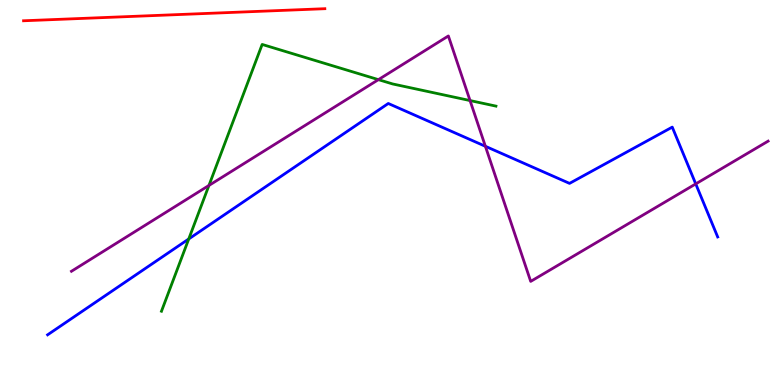[{'lines': ['blue', 'red'], 'intersections': []}, {'lines': ['green', 'red'], 'intersections': []}, {'lines': ['purple', 'red'], 'intersections': []}, {'lines': ['blue', 'green'], 'intersections': [{'x': 2.44, 'y': 3.79}]}, {'lines': ['blue', 'purple'], 'intersections': [{'x': 6.26, 'y': 6.2}, {'x': 8.98, 'y': 5.22}]}, {'lines': ['green', 'purple'], 'intersections': [{'x': 2.7, 'y': 5.18}, {'x': 4.88, 'y': 7.93}, {'x': 6.07, 'y': 7.39}]}]